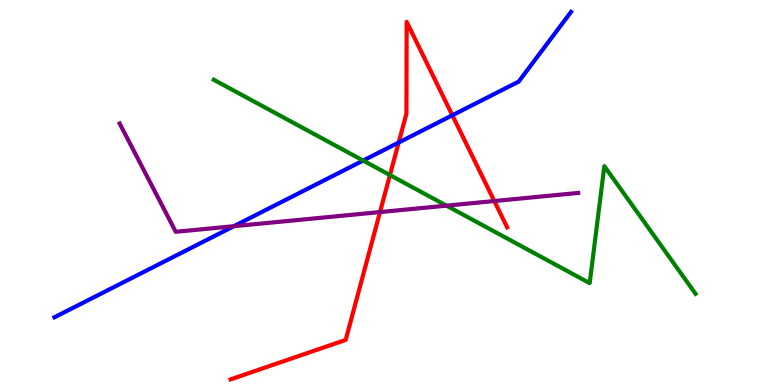[{'lines': ['blue', 'red'], 'intersections': [{'x': 5.14, 'y': 6.3}, {'x': 5.84, 'y': 7.01}]}, {'lines': ['green', 'red'], 'intersections': [{'x': 5.03, 'y': 5.45}]}, {'lines': ['purple', 'red'], 'intersections': [{'x': 4.9, 'y': 4.49}, {'x': 6.38, 'y': 4.78}]}, {'lines': ['blue', 'green'], 'intersections': [{'x': 4.69, 'y': 5.83}]}, {'lines': ['blue', 'purple'], 'intersections': [{'x': 3.02, 'y': 4.12}]}, {'lines': ['green', 'purple'], 'intersections': [{'x': 5.76, 'y': 4.66}]}]